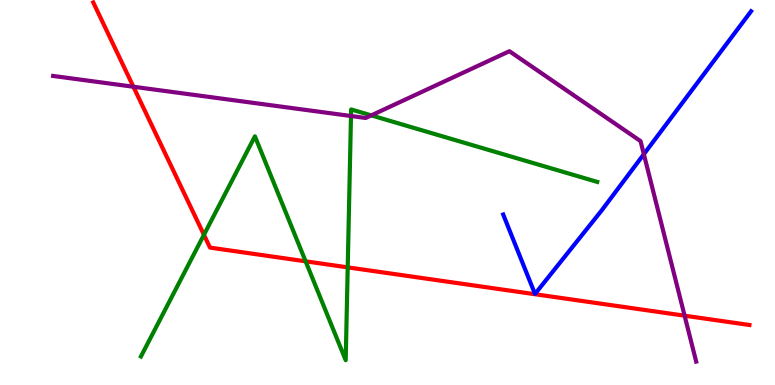[{'lines': ['blue', 'red'], 'intersections': []}, {'lines': ['green', 'red'], 'intersections': [{'x': 2.63, 'y': 3.9}, {'x': 3.94, 'y': 3.21}, {'x': 4.49, 'y': 3.06}]}, {'lines': ['purple', 'red'], 'intersections': [{'x': 1.72, 'y': 7.75}, {'x': 8.83, 'y': 1.8}]}, {'lines': ['blue', 'green'], 'intersections': []}, {'lines': ['blue', 'purple'], 'intersections': [{'x': 8.31, 'y': 5.99}]}, {'lines': ['green', 'purple'], 'intersections': [{'x': 4.53, 'y': 6.99}, {'x': 4.79, 'y': 7.0}]}]